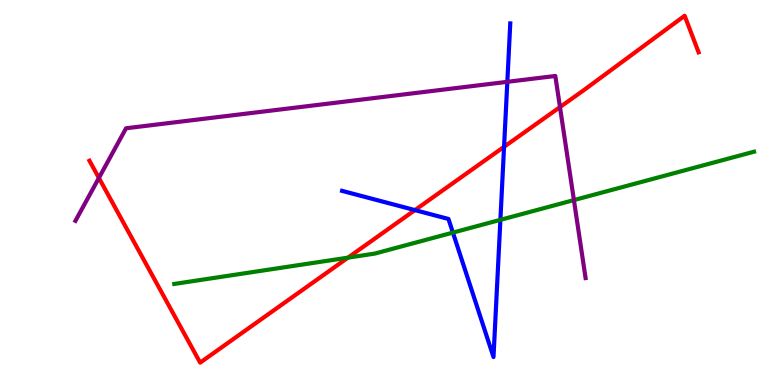[{'lines': ['blue', 'red'], 'intersections': [{'x': 5.35, 'y': 4.54}, {'x': 6.5, 'y': 6.19}]}, {'lines': ['green', 'red'], 'intersections': [{'x': 4.49, 'y': 3.31}]}, {'lines': ['purple', 'red'], 'intersections': [{'x': 1.28, 'y': 5.38}, {'x': 7.23, 'y': 7.22}]}, {'lines': ['blue', 'green'], 'intersections': [{'x': 5.84, 'y': 3.96}, {'x': 6.46, 'y': 4.29}]}, {'lines': ['blue', 'purple'], 'intersections': [{'x': 6.55, 'y': 7.87}]}, {'lines': ['green', 'purple'], 'intersections': [{'x': 7.41, 'y': 4.8}]}]